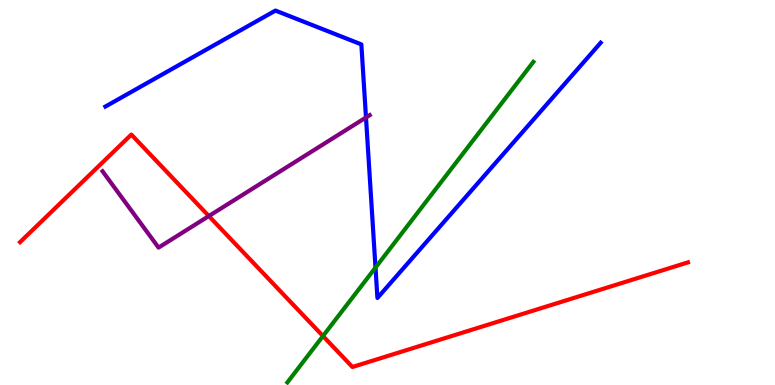[{'lines': ['blue', 'red'], 'intersections': []}, {'lines': ['green', 'red'], 'intersections': [{'x': 4.17, 'y': 1.27}]}, {'lines': ['purple', 'red'], 'intersections': [{'x': 2.69, 'y': 4.39}]}, {'lines': ['blue', 'green'], 'intersections': [{'x': 4.85, 'y': 3.05}]}, {'lines': ['blue', 'purple'], 'intersections': [{'x': 4.72, 'y': 6.95}]}, {'lines': ['green', 'purple'], 'intersections': []}]